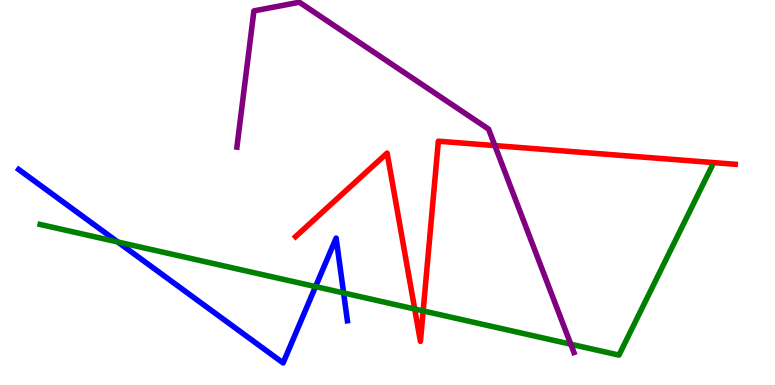[{'lines': ['blue', 'red'], 'intersections': []}, {'lines': ['green', 'red'], 'intersections': [{'x': 5.35, 'y': 1.97}, {'x': 5.46, 'y': 1.92}]}, {'lines': ['purple', 'red'], 'intersections': [{'x': 6.39, 'y': 6.22}]}, {'lines': ['blue', 'green'], 'intersections': [{'x': 1.52, 'y': 3.72}, {'x': 4.07, 'y': 2.56}, {'x': 4.43, 'y': 2.39}]}, {'lines': ['blue', 'purple'], 'intersections': []}, {'lines': ['green', 'purple'], 'intersections': [{'x': 7.37, 'y': 1.06}]}]